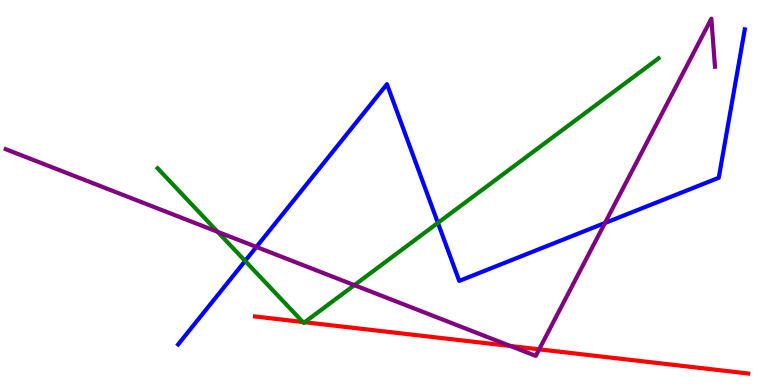[{'lines': ['blue', 'red'], 'intersections': []}, {'lines': ['green', 'red'], 'intersections': [{'x': 3.91, 'y': 1.64}, {'x': 3.93, 'y': 1.63}]}, {'lines': ['purple', 'red'], 'intersections': [{'x': 6.59, 'y': 1.01}, {'x': 6.96, 'y': 0.926}]}, {'lines': ['blue', 'green'], 'intersections': [{'x': 3.16, 'y': 3.22}, {'x': 5.65, 'y': 4.21}]}, {'lines': ['blue', 'purple'], 'intersections': [{'x': 3.31, 'y': 3.59}, {'x': 7.81, 'y': 4.21}]}, {'lines': ['green', 'purple'], 'intersections': [{'x': 2.81, 'y': 3.98}, {'x': 4.57, 'y': 2.59}]}]